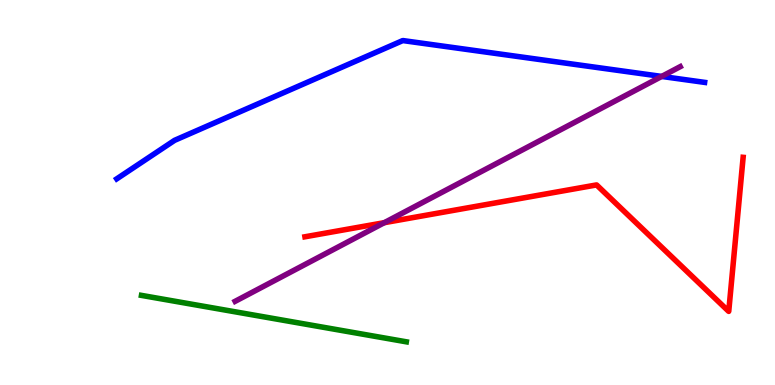[{'lines': ['blue', 'red'], 'intersections': []}, {'lines': ['green', 'red'], 'intersections': []}, {'lines': ['purple', 'red'], 'intersections': [{'x': 4.96, 'y': 4.22}]}, {'lines': ['blue', 'green'], 'intersections': []}, {'lines': ['blue', 'purple'], 'intersections': [{'x': 8.54, 'y': 8.01}]}, {'lines': ['green', 'purple'], 'intersections': []}]